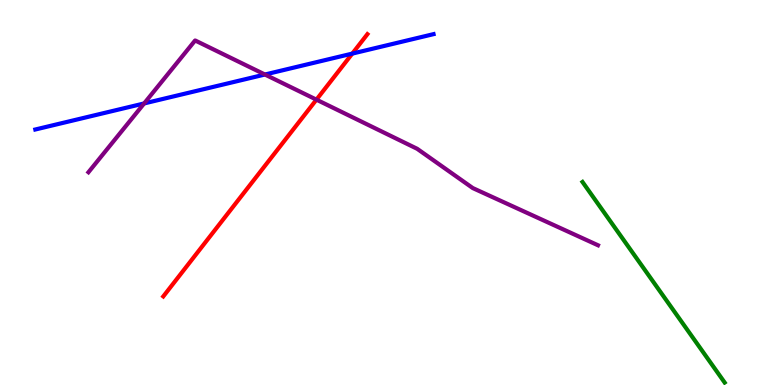[{'lines': ['blue', 'red'], 'intersections': [{'x': 4.55, 'y': 8.61}]}, {'lines': ['green', 'red'], 'intersections': []}, {'lines': ['purple', 'red'], 'intersections': [{'x': 4.08, 'y': 7.41}]}, {'lines': ['blue', 'green'], 'intersections': []}, {'lines': ['blue', 'purple'], 'intersections': [{'x': 1.86, 'y': 7.31}, {'x': 3.42, 'y': 8.06}]}, {'lines': ['green', 'purple'], 'intersections': []}]